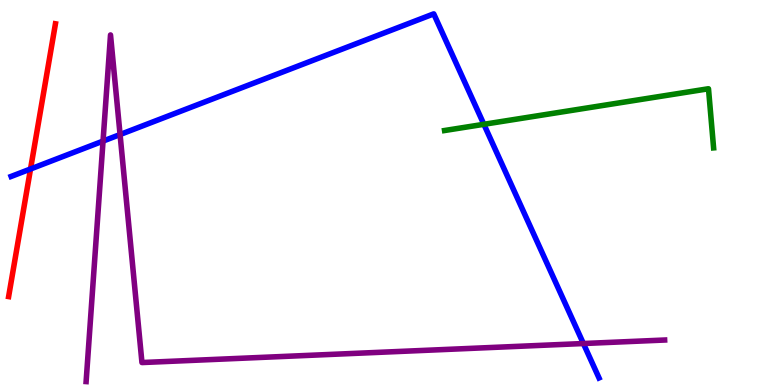[{'lines': ['blue', 'red'], 'intersections': [{'x': 0.394, 'y': 5.61}]}, {'lines': ['green', 'red'], 'intersections': []}, {'lines': ['purple', 'red'], 'intersections': []}, {'lines': ['blue', 'green'], 'intersections': [{'x': 6.24, 'y': 6.77}]}, {'lines': ['blue', 'purple'], 'intersections': [{'x': 1.33, 'y': 6.34}, {'x': 1.55, 'y': 6.51}, {'x': 7.53, 'y': 1.08}]}, {'lines': ['green', 'purple'], 'intersections': []}]